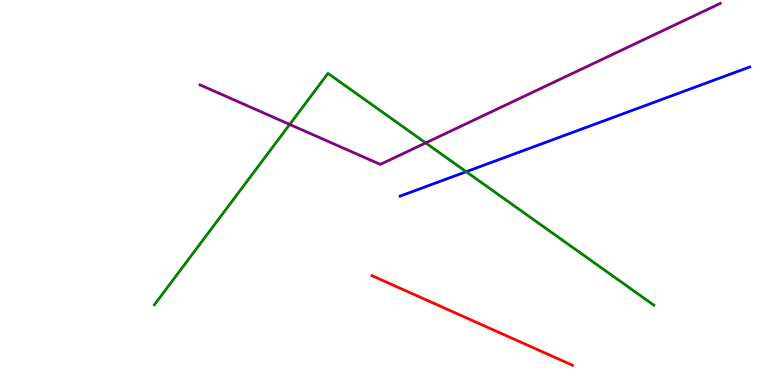[{'lines': ['blue', 'red'], 'intersections': []}, {'lines': ['green', 'red'], 'intersections': []}, {'lines': ['purple', 'red'], 'intersections': []}, {'lines': ['blue', 'green'], 'intersections': [{'x': 6.02, 'y': 5.54}]}, {'lines': ['blue', 'purple'], 'intersections': []}, {'lines': ['green', 'purple'], 'intersections': [{'x': 3.74, 'y': 6.77}, {'x': 5.49, 'y': 6.29}]}]